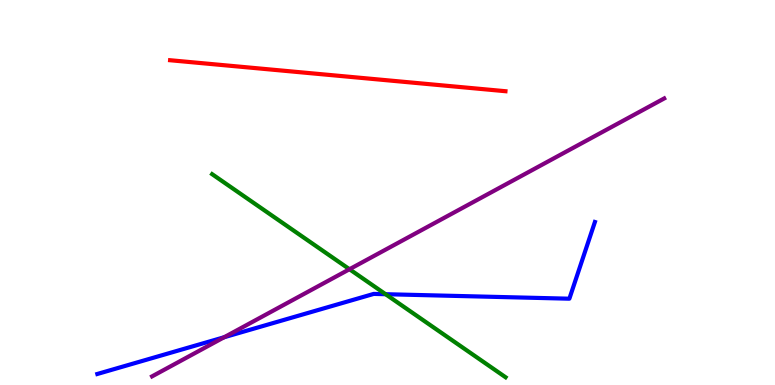[{'lines': ['blue', 'red'], 'intersections': []}, {'lines': ['green', 'red'], 'intersections': []}, {'lines': ['purple', 'red'], 'intersections': []}, {'lines': ['blue', 'green'], 'intersections': [{'x': 4.98, 'y': 2.36}]}, {'lines': ['blue', 'purple'], 'intersections': [{'x': 2.89, 'y': 1.24}]}, {'lines': ['green', 'purple'], 'intersections': [{'x': 4.51, 'y': 3.01}]}]